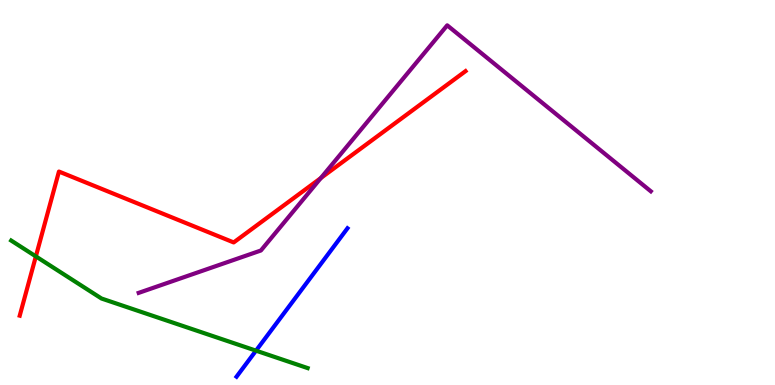[{'lines': ['blue', 'red'], 'intersections': []}, {'lines': ['green', 'red'], 'intersections': [{'x': 0.463, 'y': 3.34}]}, {'lines': ['purple', 'red'], 'intersections': [{'x': 4.14, 'y': 5.38}]}, {'lines': ['blue', 'green'], 'intersections': [{'x': 3.3, 'y': 0.892}]}, {'lines': ['blue', 'purple'], 'intersections': []}, {'lines': ['green', 'purple'], 'intersections': []}]